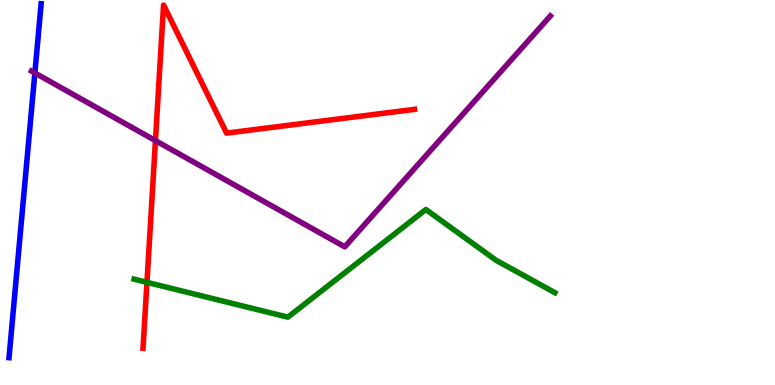[{'lines': ['blue', 'red'], 'intersections': []}, {'lines': ['green', 'red'], 'intersections': [{'x': 1.9, 'y': 2.67}]}, {'lines': ['purple', 'red'], 'intersections': [{'x': 2.01, 'y': 6.35}]}, {'lines': ['blue', 'green'], 'intersections': []}, {'lines': ['blue', 'purple'], 'intersections': [{'x': 0.45, 'y': 8.1}]}, {'lines': ['green', 'purple'], 'intersections': []}]